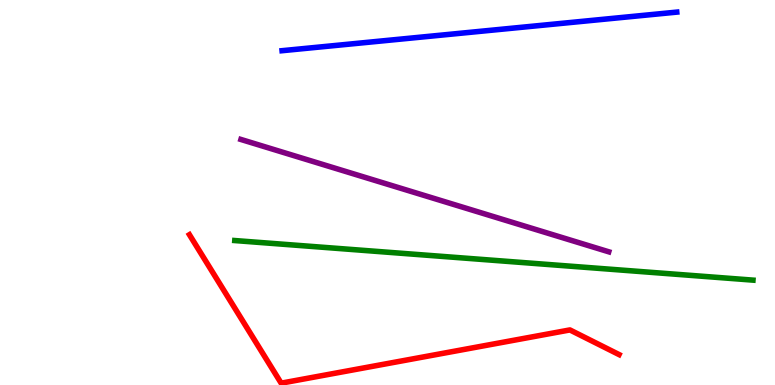[{'lines': ['blue', 'red'], 'intersections': []}, {'lines': ['green', 'red'], 'intersections': []}, {'lines': ['purple', 'red'], 'intersections': []}, {'lines': ['blue', 'green'], 'intersections': []}, {'lines': ['blue', 'purple'], 'intersections': []}, {'lines': ['green', 'purple'], 'intersections': []}]